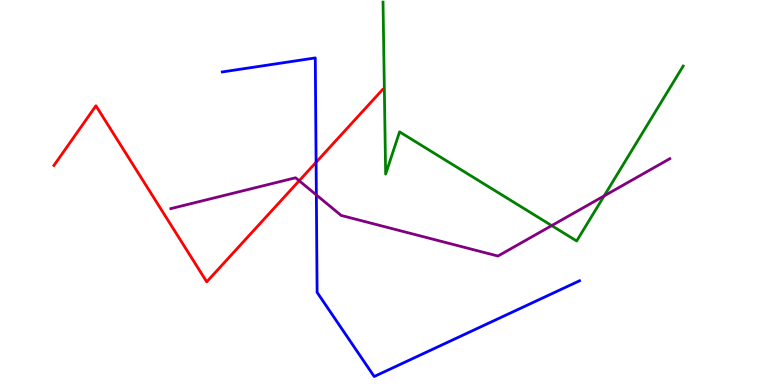[{'lines': ['blue', 'red'], 'intersections': [{'x': 4.08, 'y': 5.79}]}, {'lines': ['green', 'red'], 'intersections': []}, {'lines': ['purple', 'red'], 'intersections': [{'x': 3.86, 'y': 5.31}]}, {'lines': ['blue', 'green'], 'intersections': []}, {'lines': ['blue', 'purple'], 'intersections': [{'x': 4.08, 'y': 4.94}]}, {'lines': ['green', 'purple'], 'intersections': [{'x': 7.12, 'y': 4.14}, {'x': 7.8, 'y': 4.91}]}]